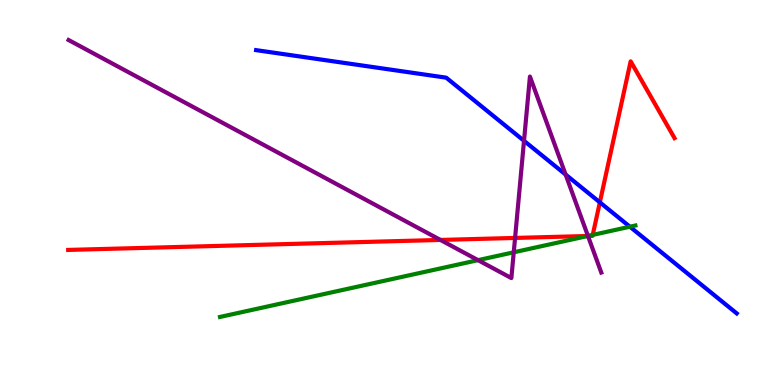[{'lines': ['blue', 'red'], 'intersections': [{'x': 7.74, 'y': 4.74}]}, {'lines': ['green', 'red'], 'intersections': [{'x': 7.58, 'y': 3.87}, {'x': 7.65, 'y': 3.9}]}, {'lines': ['purple', 'red'], 'intersections': [{'x': 5.68, 'y': 3.77}, {'x': 6.65, 'y': 3.82}, {'x': 7.59, 'y': 3.87}]}, {'lines': ['blue', 'green'], 'intersections': [{'x': 8.13, 'y': 4.11}]}, {'lines': ['blue', 'purple'], 'intersections': [{'x': 6.76, 'y': 6.34}, {'x': 7.3, 'y': 5.47}]}, {'lines': ['green', 'purple'], 'intersections': [{'x': 6.17, 'y': 3.24}, {'x': 6.63, 'y': 3.45}, {'x': 7.59, 'y': 3.87}]}]